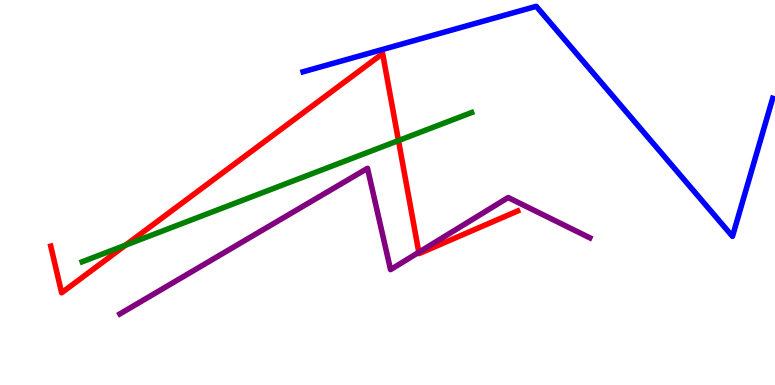[{'lines': ['blue', 'red'], 'intersections': []}, {'lines': ['green', 'red'], 'intersections': [{'x': 1.62, 'y': 3.63}, {'x': 5.14, 'y': 6.35}]}, {'lines': ['purple', 'red'], 'intersections': [{'x': 5.4, 'y': 3.45}]}, {'lines': ['blue', 'green'], 'intersections': []}, {'lines': ['blue', 'purple'], 'intersections': []}, {'lines': ['green', 'purple'], 'intersections': []}]